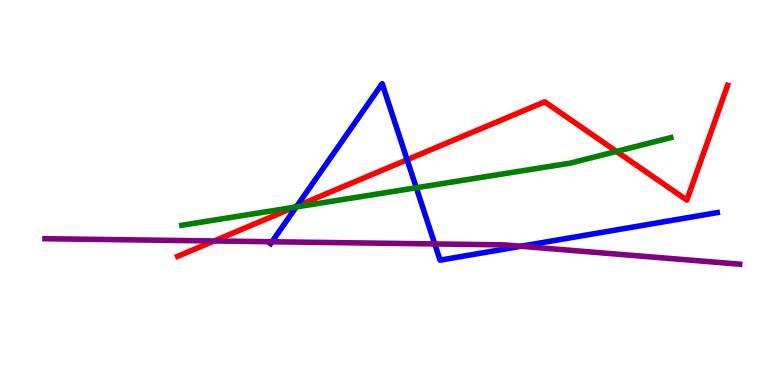[{'lines': ['blue', 'red'], 'intersections': [{'x': 3.83, 'y': 4.64}, {'x': 5.25, 'y': 5.85}]}, {'lines': ['green', 'red'], 'intersections': [{'x': 3.79, 'y': 4.62}, {'x': 7.95, 'y': 6.07}]}, {'lines': ['purple', 'red'], 'intersections': [{'x': 2.76, 'y': 3.74}]}, {'lines': ['blue', 'green'], 'intersections': [{'x': 3.82, 'y': 4.62}, {'x': 5.37, 'y': 5.12}]}, {'lines': ['blue', 'purple'], 'intersections': [{'x': 3.51, 'y': 3.72}, {'x': 5.61, 'y': 3.66}, {'x': 6.72, 'y': 3.6}]}, {'lines': ['green', 'purple'], 'intersections': []}]